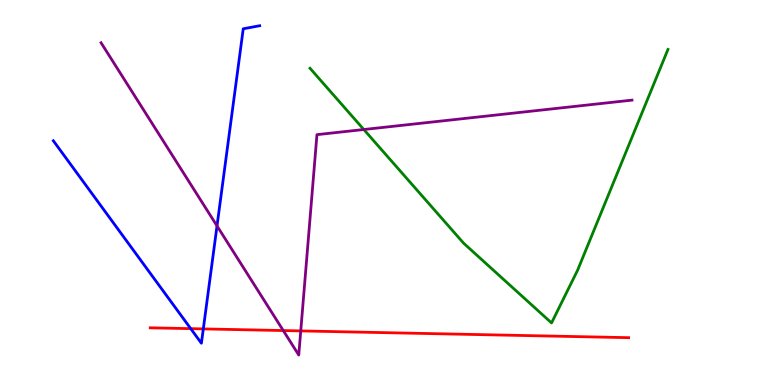[{'lines': ['blue', 'red'], 'intersections': [{'x': 2.46, 'y': 1.46}, {'x': 2.62, 'y': 1.46}]}, {'lines': ['green', 'red'], 'intersections': []}, {'lines': ['purple', 'red'], 'intersections': [{'x': 3.66, 'y': 1.41}, {'x': 3.88, 'y': 1.4}]}, {'lines': ['blue', 'green'], 'intersections': []}, {'lines': ['blue', 'purple'], 'intersections': [{'x': 2.8, 'y': 4.13}]}, {'lines': ['green', 'purple'], 'intersections': [{'x': 4.69, 'y': 6.64}]}]